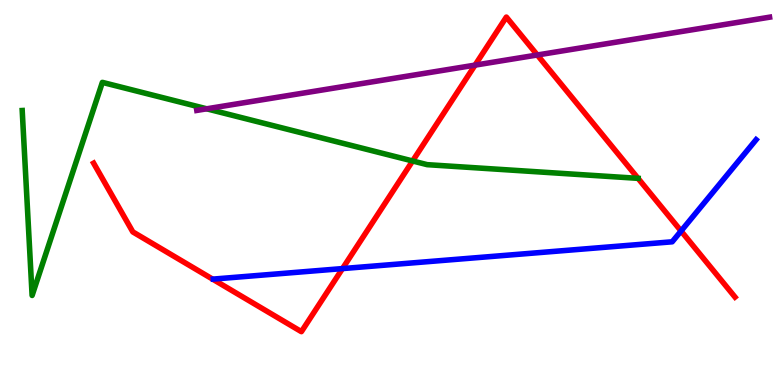[{'lines': ['blue', 'red'], 'intersections': [{'x': 4.42, 'y': 3.02}, {'x': 8.79, 'y': 4.0}]}, {'lines': ['green', 'red'], 'intersections': [{'x': 5.32, 'y': 5.82}, {'x': 8.23, 'y': 5.37}]}, {'lines': ['purple', 'red'], 'intersections': [{'x': 6.13, 'y': 8.31}, {'x': 6.93, 'y': 8.57}]}, {'lines': ['blue', 'green'], 'intersections': []}, {'lines': ['blue', 'purple'], 'intersections': []}, {'lines': ['green', 'purple'], 'intersections': [{'x': 2.67, 'y': 7.17}]}]